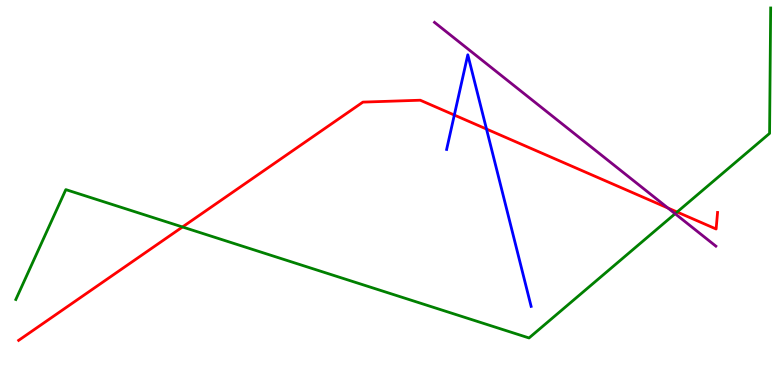[{'lines': ['blue', 'red'], 'intersections': [{'x': 5.86, 'y': 7.01}, {'x': 6.28, 'y': 6.65}]}, {'lines': ['green', 'red'], 'intersections': [{'x': 2.35, 'y': 4.1}, {'x': 8.74, 'y': 4.49}]}, {'lines': ['purple', 'red'], 'intersections': [{'x': 8.62, 'y': 4.6}]}, {'lines': ['blue', 'green'], 'intersections': []}, {'lines': ['blue', 'purple'], 'intersections': []}, {'lines': ['green', 'purple'], 'intersections': [{'x': 8.71, 'y': 4.45}]}]